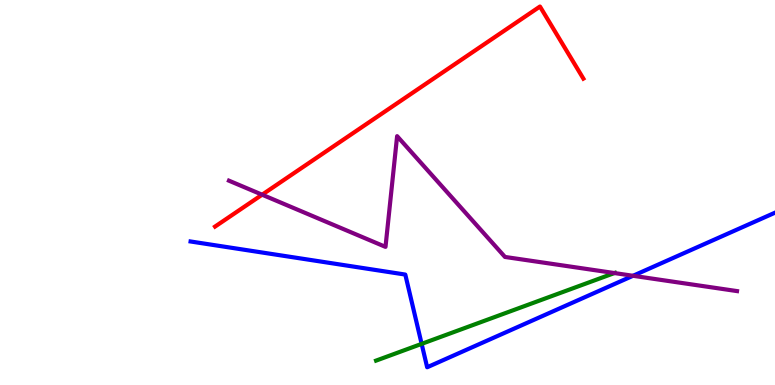[{'lines': ['blue', 'red'], 'intersections': []}, {'lines': ['green', 'red'], 'intersections': []}, {'lines': ['purple', 'red'], 'intersections': [{'x': 3.38, 'y': 4.94}]}, {'lines': ['blue', 'green'], 'intersections': [{'x': 5.44, 'y': 1.07}]}, {'lines': ['blue', 'purple'], 'intersections': [{'x': 8.17, 'y': 2.84}]}, {'lines': ['green', 'purple'], 'intersections': [{'x': 7.93, 'y': 2.91}]}]